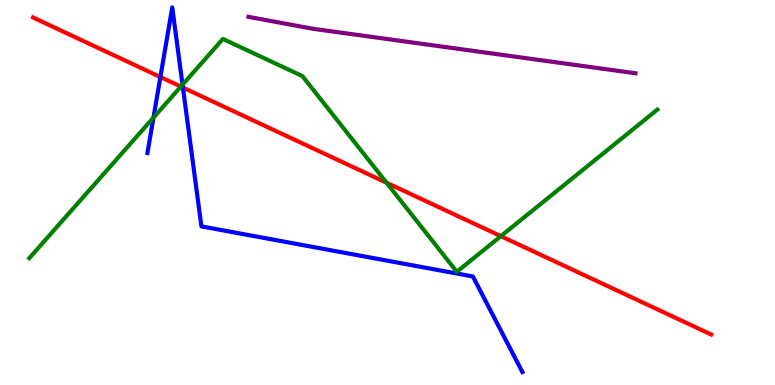[{'lines': ['blue', 'red'], 'intersections': [{'x': 2.07, 'y': 8.0}, {'x': 2.36, 'y': 7.73}]}, {'lines': ['green', 'red'], 'intersections': [{'x': 2.33, 'y': 7.75}, {'x': 4.99, 'y': 5.25}, {'x': 6.46, 'y': 3.87}]}, {'lines': ['purple', 'red'], 'intersections': []}, {'lines': ['blue', 'green'], 'intersections': [{'x': 1.98, 'y': 6.95}, {'x': 2.36, 'y': 7.8}]}, {'lines': ['blue', 'purple'], 'intersections': []}, {'lines': ['green', 'purple'], 'intersections': []}]